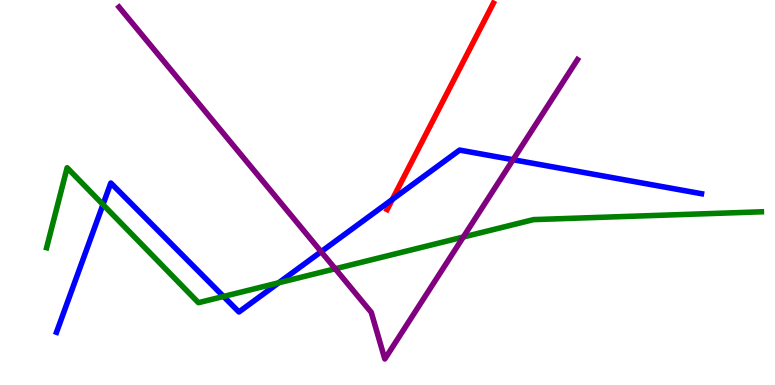[{'lines': ['blue', 'red'], 'intersections': [{'x': 5.06, 'y': 4.82}]}, {'lines': ['green', 'red'], 'intersections': []}, {'lines': ['purple', 'red'], 'intersections': []}, {'lines': ['blue', 'green'], 'intersections': [{'x': 1.33, 'y': 4.69}, {'x': 2.88, 'y': 2.3}, {'x': 3.6, 'y': 2.65}]}, {'lines': ['blue', 'purple'], 'intersections': [{'x': 4.14, 'y': 3.46}, {'x': 6.62, 'y': 5.85}]}, {'lines': ['green', 'purple'], 'intersections': [{'x': 4.33, 'y': 3.02}, {'x': 5.98, 'y': 3.84}]}]